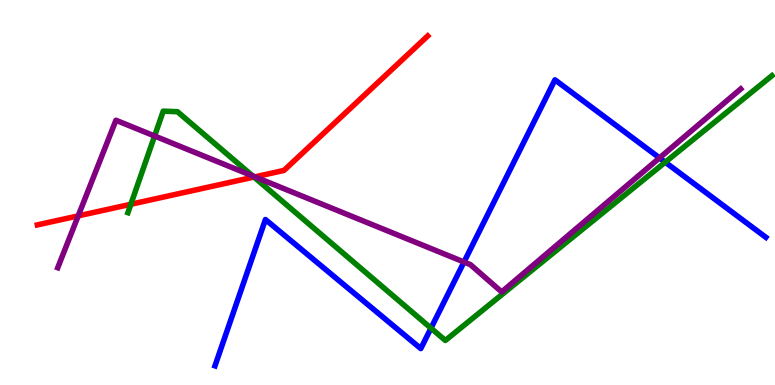[{'lines': ['blue', 'red'], 'intersections': []}, {'lines': ['green', 'red'], 'intersections': [{'x': 1.69, 'y': 4.69}, {'x': 3.28, 'y': 5.4}]}, {'lines': ['purple', 'red'], 'intersections': [{'x': 1.01, 'y': 4.39}, {'x': 3.29, 'y': 5.41}]}, {'lines': ['blue', 'green'], 'intersections': [{'x': 5.56, 'y': 1.48}, {'x': 8.58, 'y': 5.79}]}, {'lines': ['blue', 'purple'], 'intersections': [{'x': 5.99, 'y': 3.19}, {'x': 8.51, 'y': 5.9}]}, {'lines': ['green', 'purple'], 'intersections': [{'x': 1.99, 'y': 6.47}, {'x': 3.26, 'y': 5.43}]}]